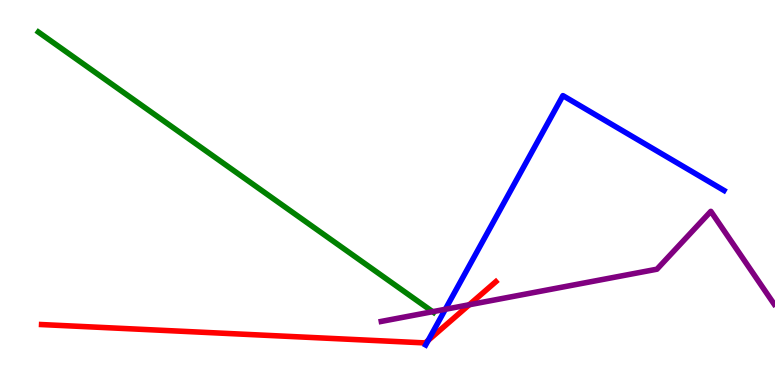[{'lines': ['blue', 'red'], 'intersections': [{'x': 5.53, 'y': 1.16}]}, {'lines': ['green', 'red'], 'intersections': []}, {'lines': ['purple', 'red'], 'intersections': [{'x': 6.05, 'y': 2.08}]}, {'lines': ['blue', 'green'], 'intersections': []}, {'lines': ['blue', 'purple'], 'intersections': [{'x': 5.75, 'y': 1.97}]}, {'lines': ['green', 'purple'], 'intersections': [{'x': 5.58, 'y': 1.9}]}]